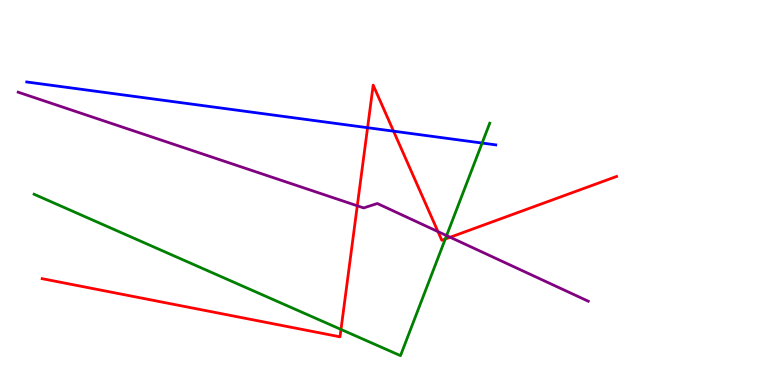[{'lines': ['blue', 'red'], 'intersections': [{'x': 4.74, 'y': 6.68}, {'x': 5.08, 'y': 6.59}]}, {'lines': ['green', 'red'], 'intersections': [{'x': 4.4, 'y': 1.44}, {'x': 5.75, 'y': 3.79}]}, {'lines': ['purple', 'red'], 'intersections': [{'x': 4.61, 'y': 4.65}, {'x': 5.65, 'y': 3.98}, {'x': 5.81, 'y': 3.84}]}, {'lines': ['blue', 'green'], 'intersections': [{'x': 6.22, 'y': 6.28}]}, {'lines': ['blue', 'purple'], 'intersections': []}, {'lines': ['green', 'purple'], 'intersections': [{'x': 5.76, 'y': 3.88}]}]